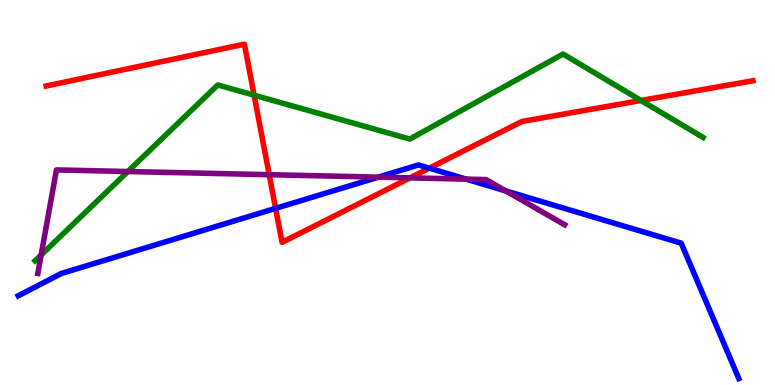[{'lines': ['blue', 'red'], 'intersections': [{'x': 3.56, 'y': 4.59}, {'x': 5.54, 'y': 5.63}]}, {'lines': ['green', 'red'], 'intersections': [{'x': 3.28, 'y': 7.53}, {'x': 8.27, 'y': 7.39}]}, {'lines': ['purple', 'red'], 'intersections': [{'x': 3.47, 'y': 5.46}, {'x': 5.29, 'y': 5.38}]}, {'lines': ['blue', 'green'], 'intersections': []}, {'lines': ['blue', 'purple'], 'intersections': [{'x': 4.88, 'y': 5.4}, {'x': 6.01, 'y': 5.35}, {'x': 6.53, 'y': 5.04}]}, {'lines': ['green', 'purple'], 'intersections': [{'x': 0.531, 'y': 3.38}, {'x': 1.65, 'y': 5.55}]}]